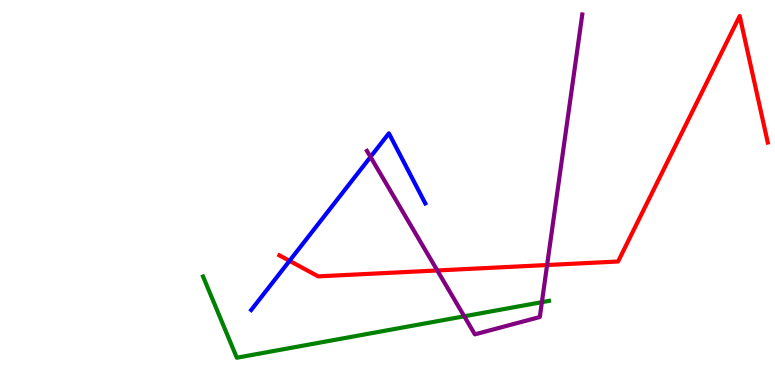[{'lines': ['blue', 'red'], 'intersections': [{'x': 3.74, 'y': 3.23}]}, {'lines': ['green', 'red'], 'intersections': []}, {'lines': ['purple', 'red'], 'intersections': [{'x': 5.64, 'y': 2.97}, {'x': 7.06, 'y': 3.12}]}, {'lines': ['blue', 'green'], 'intersections': []}, {'lines': ['blue', 'purple'], 'intersections': [{'x': 4.78, 'y': 5.92}]}, {'lines': ['green', 'purple'], 'intersections': [{'x': 5.99, 'y': 1.78}, {'x': 6.99, 'y': 2.15}]}]